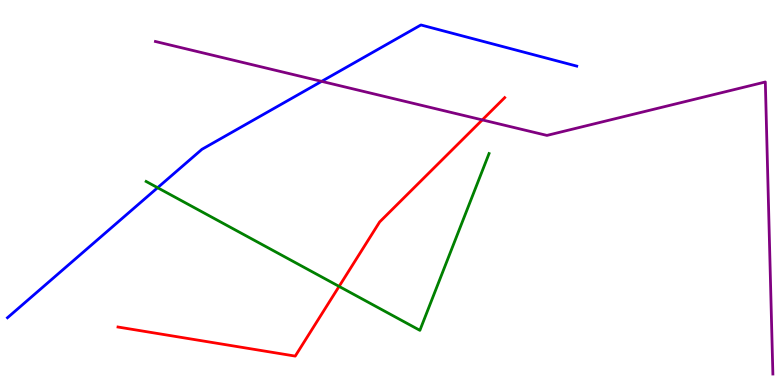[{'lines': ['blue', 'red'], 'intersections': []}, {'lines': ['green', 'red'], 'intersections': [{'x': 4.38, 'y': 2.56}]}, {'lines': ['purple', 'red'], 'intersections': [{'x': 6.22, 'y': 6.89}]}, {'lines': ['blue', 'green'], 'intersections': [{'x': 2.03, 'y': 5.12}]}, {'lines': ['blue', 'purple'], 'intersections': [{'x': 4.15, 'y': 7.89}]}, {'lines': ['green', 'purple'], 'intersections': []}]